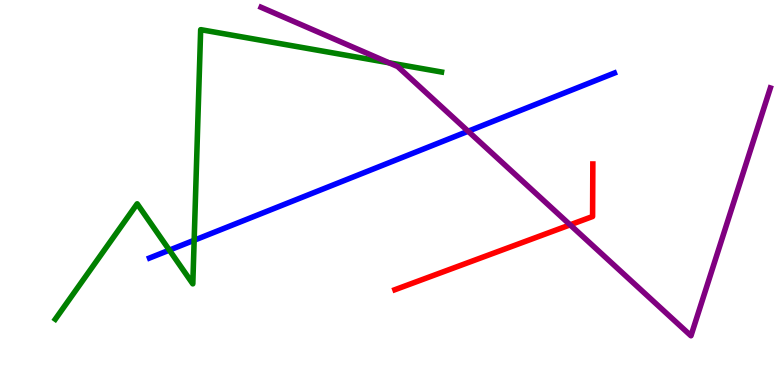[{'lines': ['blue', 'red'], 'intersections': []}, {'lines': ['green', 'red'], 'intersections': []}, {'lines': ['purple', 'red'], 'intersections': [{'x': 7.36, 'y': 4.16}]}, {'lines': ['blue', 'green'], 'intersections': [{'x': 2.19, 'y': 3.5}, {'x': 2.51, 'y': 3.76}]}, {'lines': ['blue', 'purple'], 'intersections': [{'x': 6.04, 'y': 6.59}]}, {'lines': ['green', 'purple'], 'intersections': [{'x': 5.02, 'y': 8.37}]}]